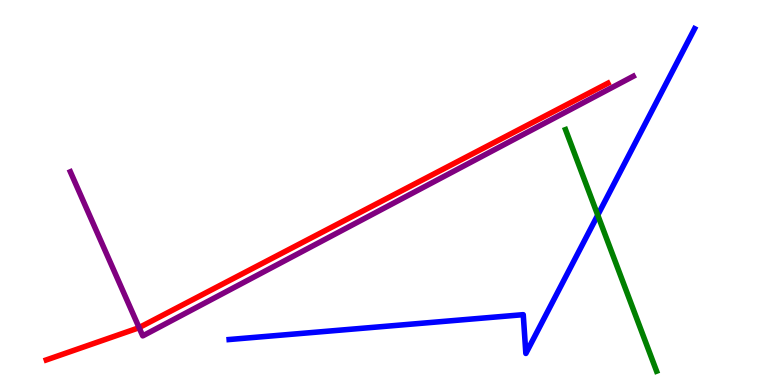[{'lines': ['blue', 'red'], 'intersections': []}, {'lines': ['green', 'red'], 'intersections': []}, {'lines': ['purple', 'red'], 'intersections': [{'x': 1.79, 'y': 1.49}]}, {'lines': ['blue', 'green'], 'intersections': [{'x': 7.71, 'y': 4.41}]}, {'lines': ['blue', 'purple'], 'intersections': []}, {'lines': ['green', 'purple'], 'intersections': []}]